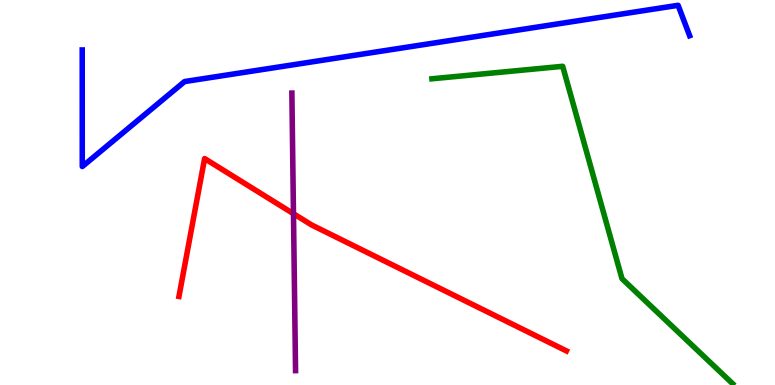[{'lines': ['blue', 'red'], 'intersections': []}, {'lines': ['green', 'red'], 'intersections': []}, {'lines': ['purple', 'red'], 'intersections': [{'x': 3.79, 'y': 4.45}]}, {'lines': ['blue', 'green'], 'intersections': []}, {'lines': ['blue', 'purple'], 'intersections': []}, {'lines': ['green', 'purple'], 'intersections': []}]